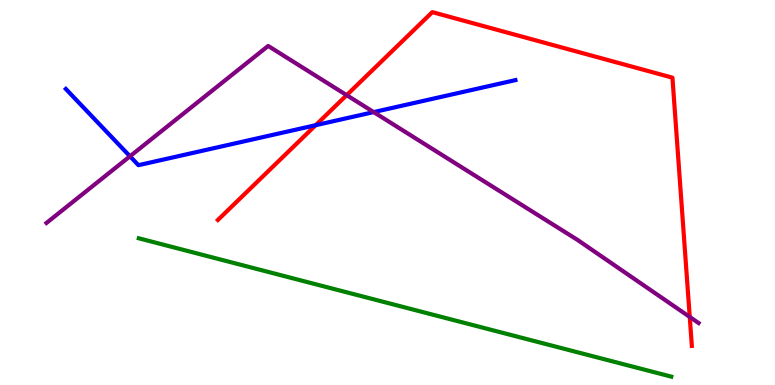[{'lines': ['blue', 'red'], 'intersections': [{'x': 4.07, 'y': 6.75}]}, {'lines': ['green', 'red'], 'intersections': []}, {'lines': ['purple', 'red'], 'intersections': [{'x': 4.47, 'y': 7.53}, {'x': 8.9, 'y': 1.77}]}, {'lines': ['blue', 'green'], 'intersections': []}, {'lines': ['blue', 'purple'], 'intersections': [{'x': 1.68, 'y': 5.94}, {'x': 4.82, 'y': 7.09}]}, {'lines': ['green', 'purple'], 'intersections': []}]